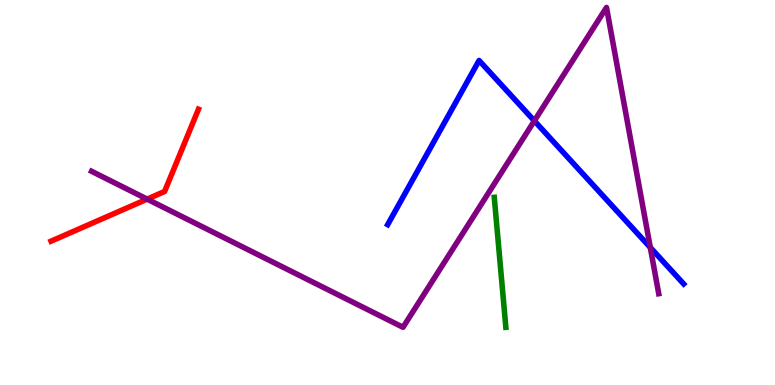[{'lines': ['blue', 'red'], 'intersections': []}, {'lines': ['green', 'red'], 'intersections': []}, {'lines': ['purple', 'red'], 'intersections': [{'x': 1.9, 'y': 4.83}]}, {'lines': ['blue', 'green'], 'intersections': []}, {'lines': ['blue', 'purple'], 'intersections': [{'x': 6.89, 'y': 6.86}, {'x': 8.39, 'y': 3.57}]}, {'lines': ['green', 'purple'], 'intersections': []}]